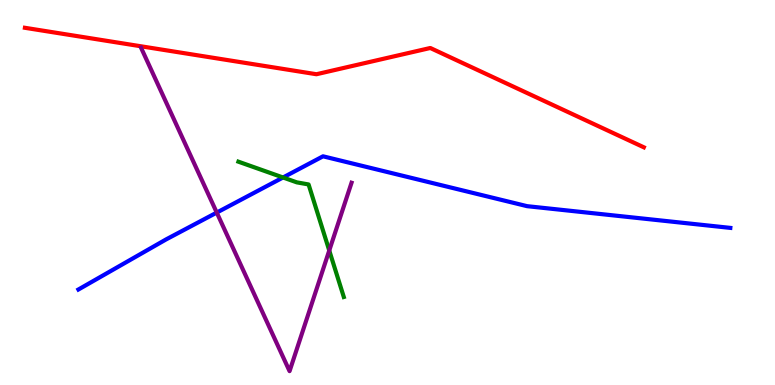[{'lines': ['blue', 'red'], 'intersections': []}, {'lines': ['green', 'red'], 'intersections': []}, {'lines': ['purple', 'red'], 'intersections': []}, {'lines': ['blue', 'green'], 'intersections': [{'x': 3.65, 'y': 5.39}]}, {'lines': ['blue', 'purple'], 'intersections': [{'x': 2.8, 'y': 4.48}]}, {'lines': ['green', 'purple'], 'intersections': [{'x': 4.25, 'y': 3.49}]}]